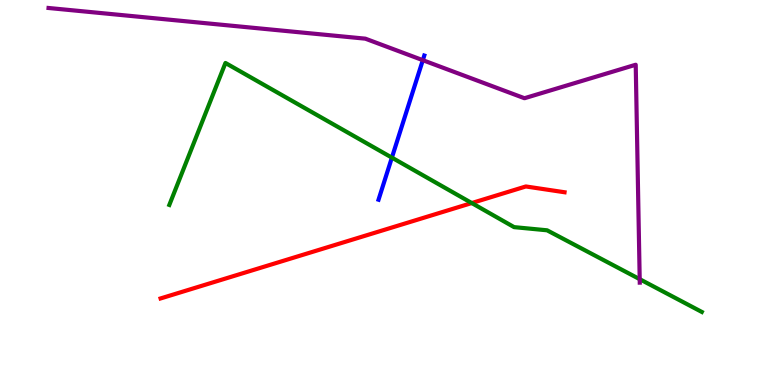[{'lines': ['blue', 'red'], 'intersections': []}, {'lines': ['green', 'red'], 'intersections': [{'x': 6.09, 'y': 4.73}]}, {'lines': ['purple', 'red'], 'intersections': []}, {'lines': ['blue', 'green'], 'intersections': [{'x': 5.06, 'y': 5.91}]}, {'lines': ['blue', 'purple'], 'intersections': [{'x': 5.46, 'y': 8.44}]}, {'lines': ['green', 'purple'], 'intersections': [{'x': 8.25, 'y': 2.75}]}]